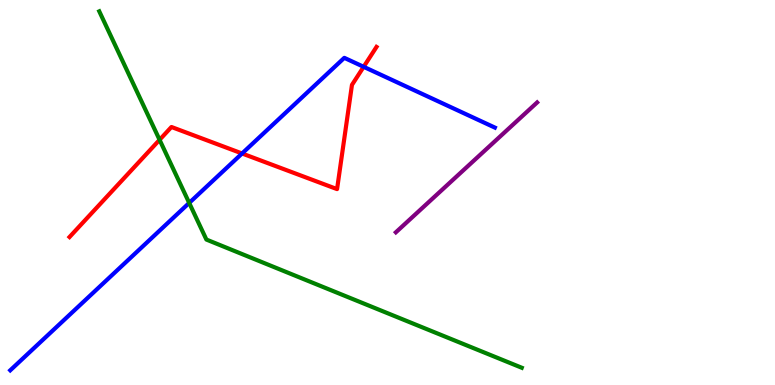[{'lines': ['blue', 'red'], 'intersections': [{'x': 3.12, 'y': 6.01}, {'x': 4.69, 'y': 8.26}]}, {'lines': ['green', 'red'], 'intersections': [{'x': 2.06, 'y': 6.37}]}, {'lines': ['purple', 'red'], 'intersections': []}, {'lines': ['blue', 'green'], 'intersections': [{'x': 2.44, 'y': 4.73}]}, {'lines': ['blue', 'purple'], 'intersections': []}, {'lines': ['green', 'purple'], 'intersections': []}]